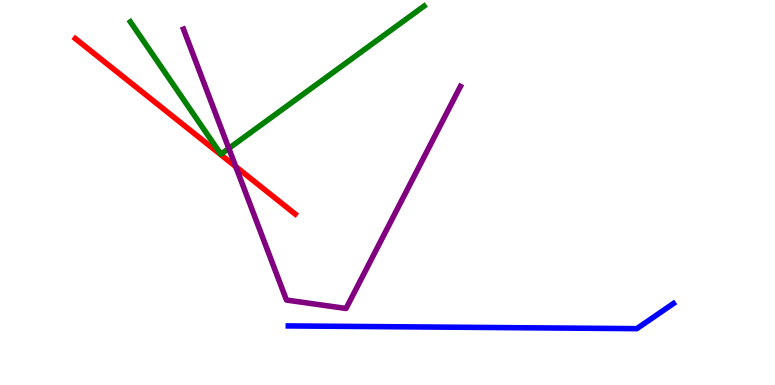[{'lines': ['blue', 'red'], 'intersections': []}, {'lines': ['green', 'red'], 'intersections': []}, {'lines': ['purple', 'red'], 'intersections': [{'x': 3.04, 'y': 5.67}]}, {'lines': ['blue', 'green'], 'intersections': []}, {'lines': ['blue', 'purple'], 'intersections': []}, {'lines': ['green', 'purple'], 'intersections': [{'x': 2.95, 'y': 6.15}]}]